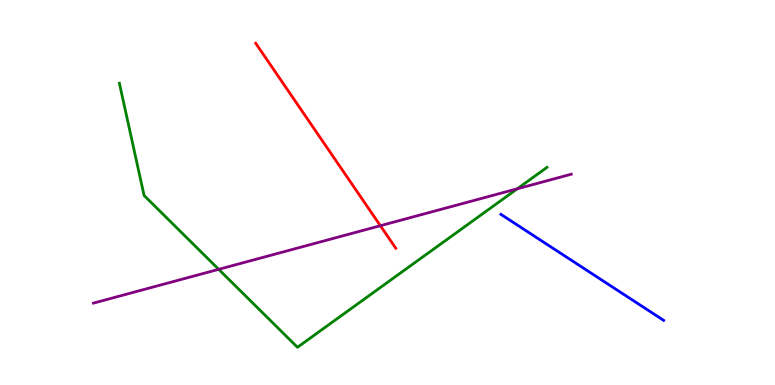[{'lines': ['blue', 'red'], 'intersections': []}, {'lines': ['green', 'red'], 'intersections': []}, {'lines': ['purple', 'red'], 'intersections': [{'x': 4.91, 'y': 4.14}]}, {'lines': ['blue', 'green'], 'intersections': []}, {'lines': ['blue', 'purple'], 'intersections': []}, {'lines': ['green', 'purple'], 'intersections': [{'x': 2.82, 'y': 3.0}, {'x': 6.67, 'y': 5.1}]}]